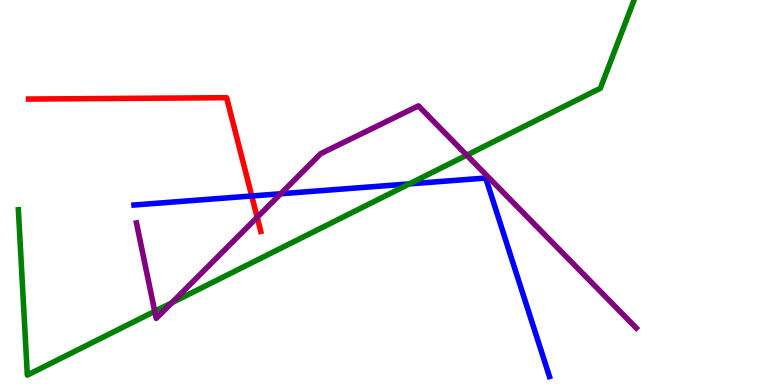[{'lines': ['blue', 'red'], 'intersections': [{'x': 3.25, 'y': 4.91}]}, {'lines': ['green', 'red'], 'intersections': []}, {'lines': ['purple', 'red'], 'intersections': [{'x': 3.32, 'y': 4.36}]}, {'lines': ['blue', 'green'], 'intersections': [{'x': 5.28, 'y': 5.22}]}, {'lines': ['blue', 'purple'], 'intersections': [{'x': 3.62, 'y': 4.97}]}, {'lines': ['green', 'purple'], 'intersections': [{'x': 2.0, 'y': 1.91}, {'x': 2.22, 'y': 2.14}, {'x': 6.02, 'y': 5.97}]}]